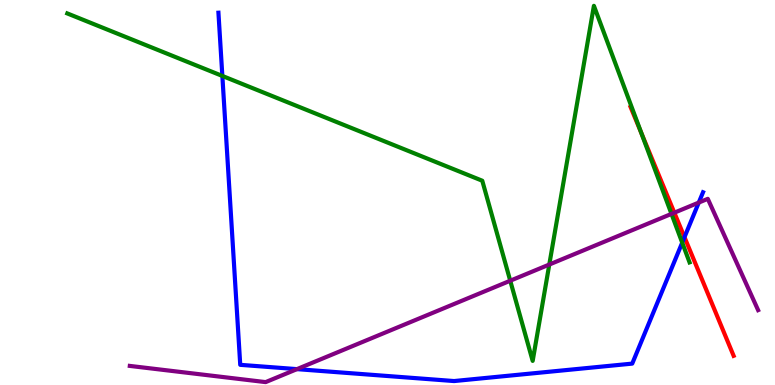[{'lines': ['blue', 'red'], 'intersections': [{'x': 8.83, 'y': 3.84}]}, {'lines': ['green', 'red'], 'intersections': [{'x': 8.27, 'y': 6.55}]}, {'lines': ['purple', 'red'], 'intersections': [{'x': 8.7, 'y': 4.48}]}, {'lines': ['blue', 'green'], 'intersections': [{'x': 2.87, 'y': 8.03}, {'x': 8.8, 'y': 3.7}]}, {'lines': ['blue', 'purple'], 'intersections': [{'x': 3.83, 'y': 0.412}, {'x': 9.02, 'y': 4.74}]}, {'lines': ['green', 'purple'], 'intersections': [{'x': 6.58, 'y': 2.71}, {'x': 7.09, 'y': 3.13}, {'x': 8.66, 'y': 4.44}]}]